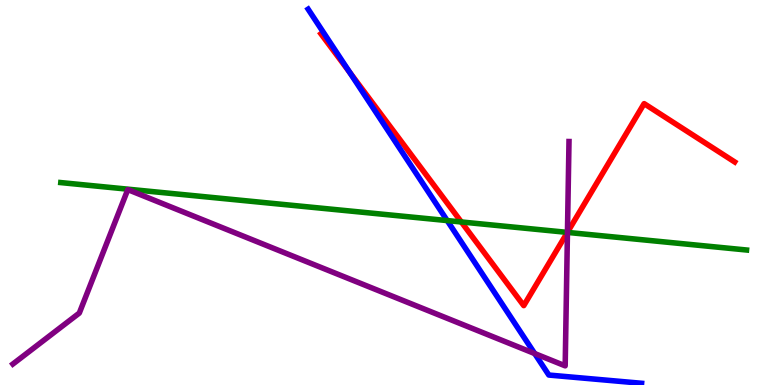[{'lines': ['blue', 'red'], 'intersections': [{'x': 4.51, 'y': 8.12}]}, {'lines': ['green', 'red'], 'intersections': [{'x': 5.95, 'y': 4.23}, {'x': 7.32, 'y': 3.96}]}, {'lines': ['purple', 'red'], 'intersections': [{'x': 7.32, 'y': 3.97}]}, {'lines': ['blue', 'green'], 'intersections': [{'x': 5.77, 'y': 4.27}]}, {'lines': ['blue', 'purple'], 'intersections': [{'x': 6.9, 'y': 0.817}]}, {'lines': ['green', 'purple'], 'intersections': [{'x': 7.32, 'y': 3.96}]}]